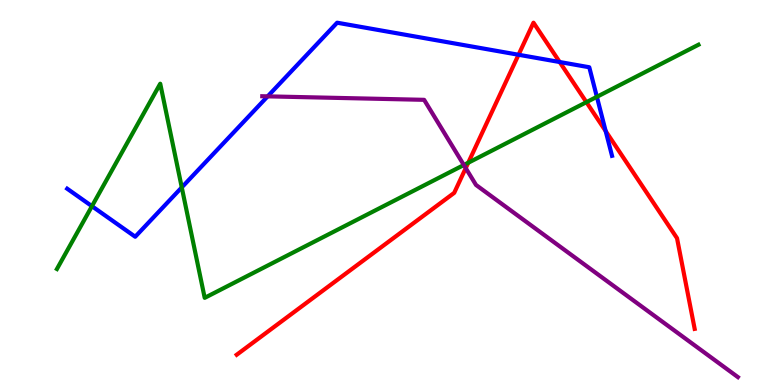[{'lines': ['blue', 'red'], 'intersections': [{'x': 6.69, 'y': 8.58}, {'x': 7.22, 'y': 8.39}, {'x': 7.82, 'y': 6.6}]}, {'lines': ['green', 'red'], 'intersections': [{'x': 6.04, 'y': 5.77}, {'x': 7.57, 'y': 7.35}]}, {'lines': ['purple', 'red'], 'intersections': [{'x': 6.01, 'y': 5.63}]}, {'lines': ['blue', 'green'], 'intersections': [{'x': 1.19, 'y': 4.64}, {'x': 2.35, 'y': 5.13}, {'x': 7.7, 'y': 7.49}]}, {'lines': ['blue', 'purple'], 'intersections': [{'x': 3.45, 'y': 7.5}]}, {'lines': ['green', 'purple'], 'intersections': [{'x': 5.99, 'y': 5.71}]}]